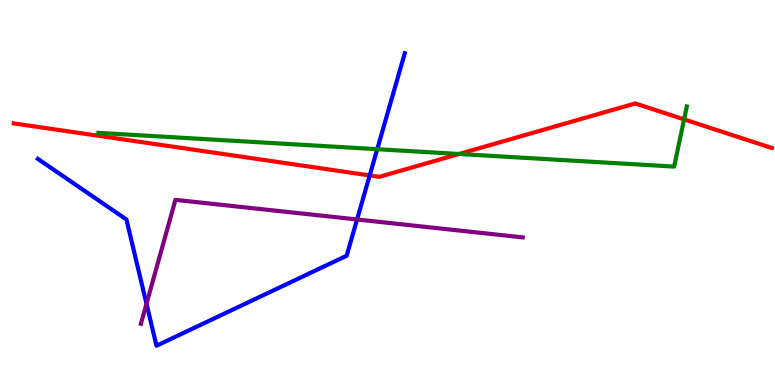[{'lines': ['blue', 'red'], 'intersections': [{'x': 4.77, 'y': 5.44}]}, {'lines': ['green', 'red'], 'intersections': [{'x': 5.92, 'y': 6.0}, {'x': 8.83, 'y': 6.9}]}, {'lines': ['purple', 'red'], 'intersections': []}, {'lines': ['blue', 'green'], 'intersections': [{'x': 4.87, 'y': 6.12}]}, {'lines': ['blue', 'purple'], 'intersections': [{'x': 1.89, 'y': 2.11}, {'x': 4.61, 'y': 4.3}]}, {'lines': ['green', 'purple'], 'intersections': []}]